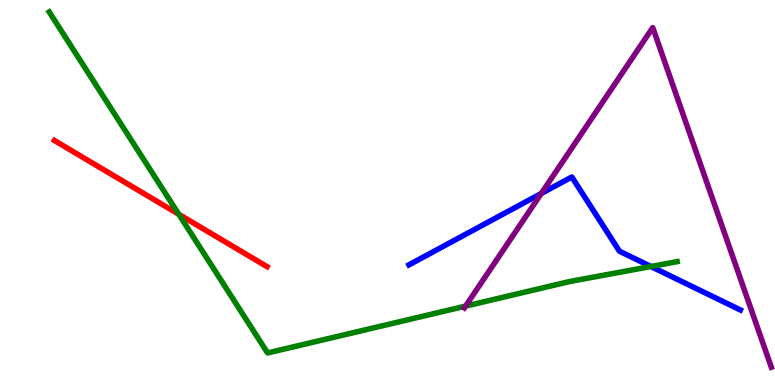[{'lines': ['blue', 'red'], 'intersections': []}, {'lines': ['green', 'red'], 'intersections': [{'x': 2.31, 'y': 4.43}]}, {'lines': ['purple', 'red'], 'intersections': []}, {'lines': ['blue', 'green'], 'intersections': [{'x': 8.4, 'y': 3.08}]}, {'lines': ['blue', 'purple'], 'intersections': [{'x': 6.98, 'y': 4.97}]}, {'lines': ['green', 'purple'], 'intersections': [{'x': 6.01, 'y': 2.05}]}]